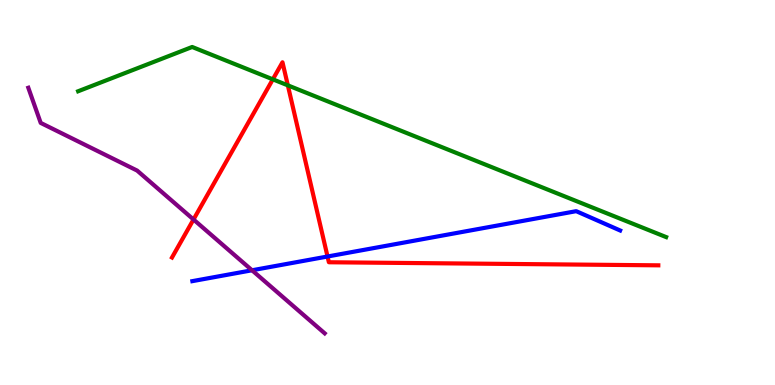[{'lines': ['blue', 'red'], 'intersections': [{'x': 4.23, 'y': 3.34}]}, {'lines': ['green', 'red'], 'intersections': [{'x': 3.52, 'y': 7.94}, {'x': 3.71, 'y': 7.78}]}, {'lines': ['purple', 'red'], 'intersections': [{'x': 2.5, 'y': 4.3}]}, {'lines': ['blue', 'green'], 'intersections': []}, {'lines': ['blue', 'purple'], 'intersections': [{'x': 3.25, 'y': 2.98}]}, {'lines': ['green', 'purple'], 'intersections': []}]